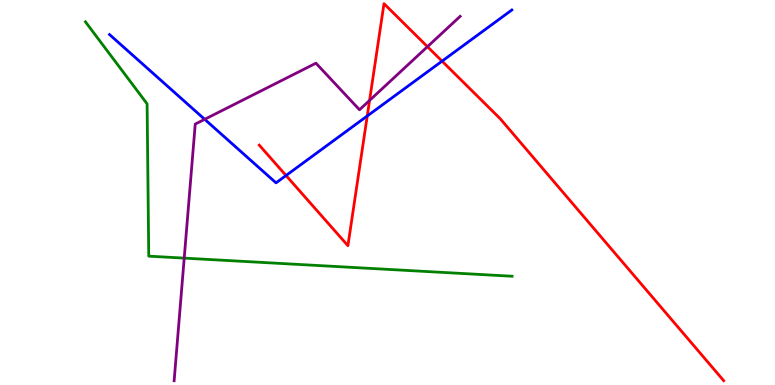[{'lines': ['blue', 'red'], 'intersections': [{'x': 3.69, 'y': 5.44}, {'x': 4.74, 'y': 6.99}, {'x': 5.7, 'y': 8.41}]}, {'lines': ['green', 'red'], 'intersections': []}, {'lines': ['purple', 'red'], 'intersections': [{'x': 4.77, 'y': 7.39}, {'x': 5.52, 'y': 8.79}]}, {'lines': ['blue', 'green'], 'intersections': []}, {'lines': ['blue', 'purple'], 'intersections': [{'x': 2.64, 'y': 6.9}]}, {'lines': ['green', 'purple'], 'intersections': [{'x': 2.38, 'y': 3.3}]}]